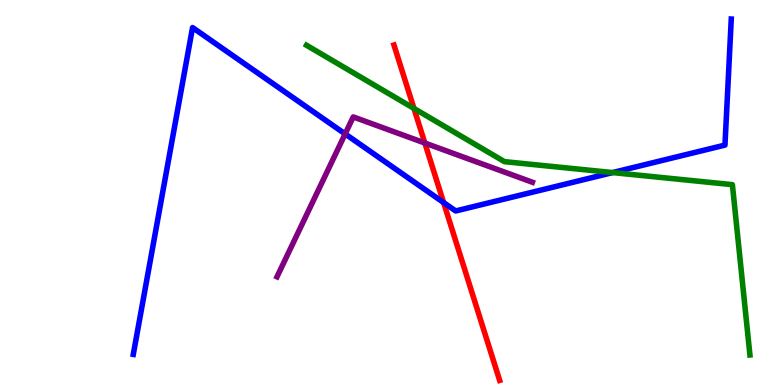[{'lines': ['blue', 'red'], 'intersections': [{'x': 5.72, 'y': 4.74}]}, {'lines': ['green', 'red'], 'intersections': [{'x': 5.34, 'y': 7.18}]}, {'lines': ['purple', 'red'], 'intersections': [{'x': 5.48, 'y': 6.28}]}, {'lines': ['blue', 'green'], 'intersections': [{'x': 7.9, 'y': 5.52}]}, {'lines': ['blue', 'purple'], 'intersections': [{'x': 4.45, 'y': 6.52}]}, {'lines': ['green', 'purple'], 'intersections': []}]